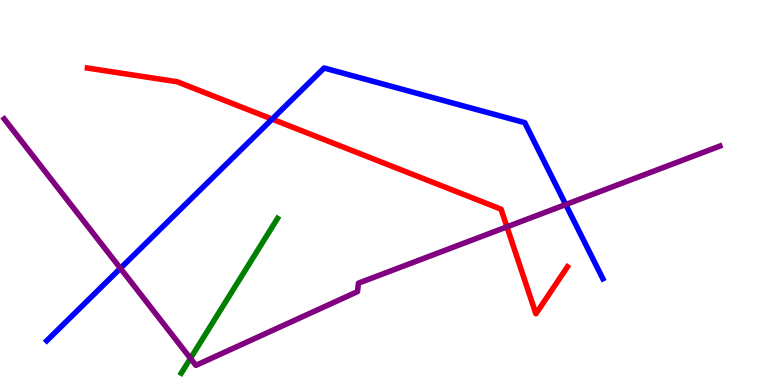[{'lines': ['blue', 'red'], 'intersections': [{'x': 3.51, 'y': 6.91}]}, {'lines': ['green', 'red'], 'intersections': []}, {'lines': ['purple', 'red'], 'intersections': [{'x': 6.54, 'y': 4.11}]}, {'lines': ['blue', 'green'], 'intersections': []}, {'lines': ['blue', 'purple'], 'intersections': [{'x': 1.55, 'y': 3.03}, {'x': 7.3, 'y': 4.69}]}, {'lines': ['green', 'purple'], 'intersections': [{'x': 2.46, 'y': 0.692}]}]